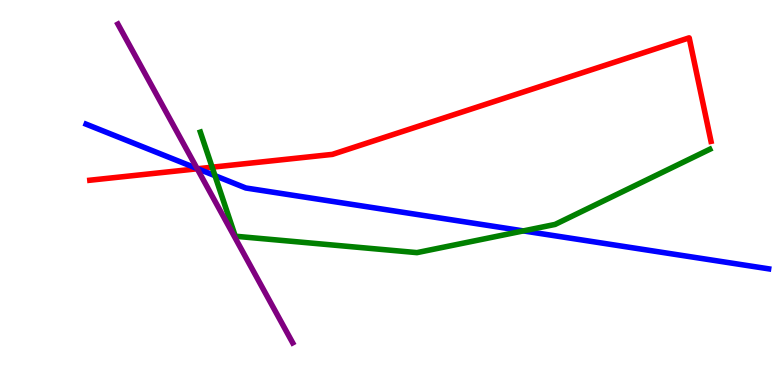[{'lines': ['blue', 'red'], 'intersections': [{'x': 2.55, 'y': 5.62}]}, {'lines': ['green', 'red'], 'intersections': [{'x': 2.74, 'y': 5.66}]}, {'lines': ['purple', 'red'], 'intersections': [{'x': 2.54, 'y': 5.62}]}, {'lines': ['blue', 'green'], 'intersections': [{'x': 2.77, 'y': 5.44}, {'x': 6.75, 'y': 4.0}]}, {'lines': ['blue', 'purple'], 'intersections': [{'x': 2.54, 'y': 5.62}]}, {'lines': ['green', 'purple'], 'intersections': []}]